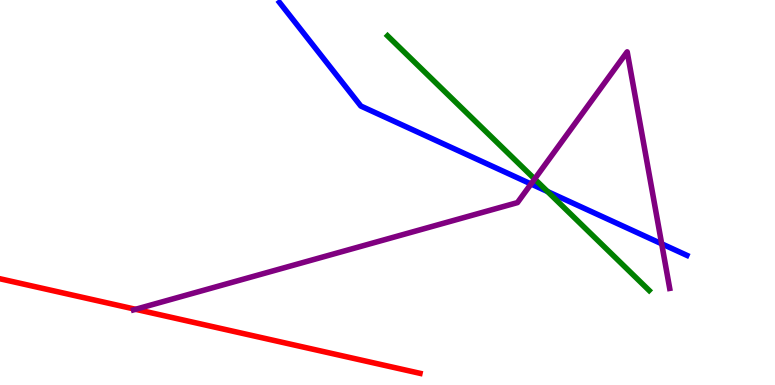[{'lines': ['blue', 'red'], 'intersections': []}, {'lines': ['green', 'red'], 'intersections': []}, {'lines': ['purple', 'red'], 'intersections': [{'x': 1.75, 'y': 1.97}]}, {'lines': ['blue', 'green'], 'intersections': [{'x': 7.06, 'y': 5.03}]}, {'lines': ['blue', 'purple'], 'intersections': [{'x': 6.85, 'y': 5.22}, {'x': 8.54, 'y': 3.67}]}, {'lines': ['green', 'purple'], 'intersections': [{'x': 6.9, 'y': 5.35}]}]